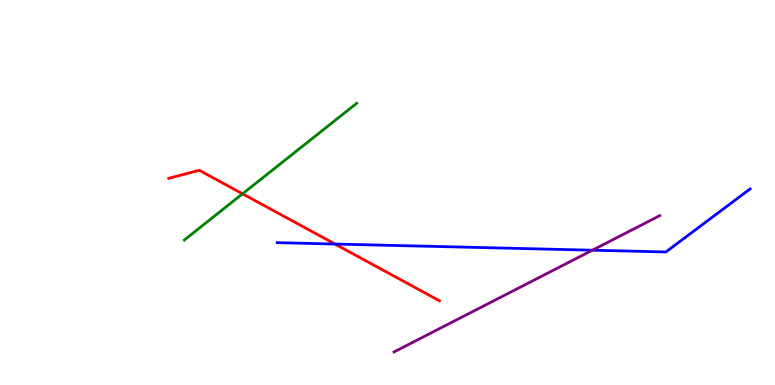[{'lines': ['blue', 'red'], 'intersections': [{'x': 4.32, 'y': 3.66}]}, {'lines': ['green', 'red'], 'intersections': [{'x': 3.13, 'y': 4.97}]}, {'lines': ['purple', 'red'], 'intersections': []}, {'lines': ['blue', 'green'], 'intersections': []}, {'lines': ['blue', 'purple'], 'intersections': [{'x': 7.64, 'y': 3.5}]}, {'lines': ['green', 'purple'], 'intersections': []}]